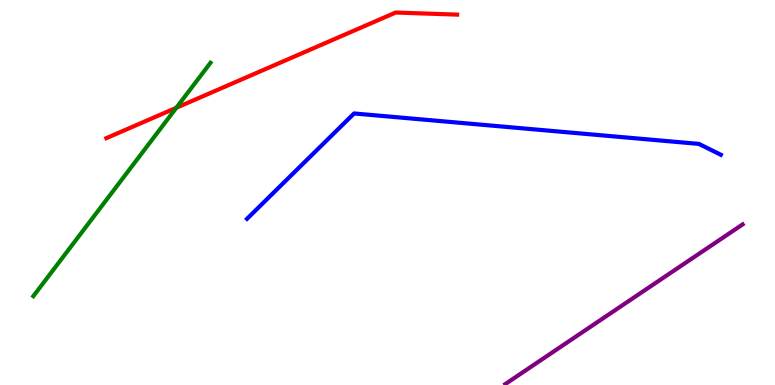[{'lines': ['blue', 'red'], 'intersections': []}, {'lines': ['green', 'red'], 'intersections': [{'x': 2.28, 'y': 7.2}]}, {'lines': ['purple', 'red'], 'intersections': []}, {'lines': ['blue', 'green'], 'intersections': []}, {'lines': ['blue', 'purple'], 'intersections': []}, {'lines': ['green', 'purple'], 'intersections': []}]